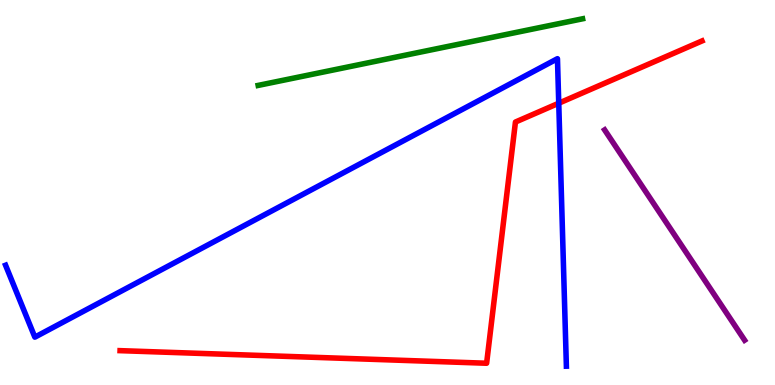[{'lines': ['blue', 'red'], 'intersections': [{'x': 7.21, 'y': 7.32}]}, {'lines': ['green', 'red'], 'intersections': []}, {'lines': ['purple', 'red'], 'intersections': []}, {'lines': ['blue', 'green'], 'intersections': []}, {'lines': ['blue', 'purple'], 'intersections': []}, {'lines': ['green', 'purple'], 'intersections': []}]